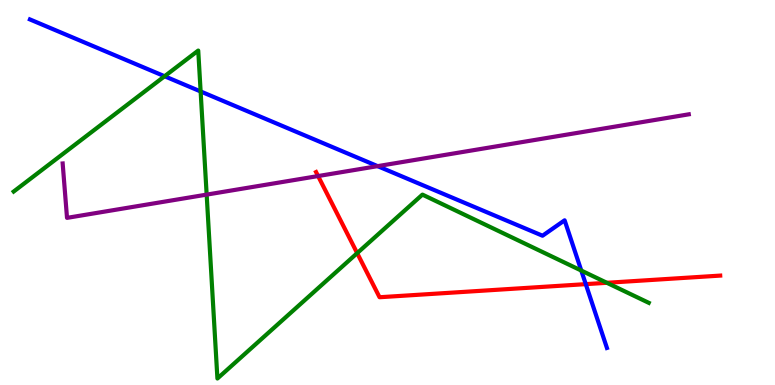[{'lines': ['blue', 'red'], 'intersections': [{'x': 7.56, 'y': 2.62}]}, {'lines': ['green', 'red'], 'intersections': [{'x': 4.61, 'y': 3.42}, {'x': 7.83, 'y': 2.65}]}, {'lines': ['purple', 'red'], 'intersections': [{'x': 4.1, 'y': 5.43}]}, {'lines': ['blue', 'green'], 'intersections': [{'x': 2.12, 'y': 8.02}, {'x': 2.59, 'y': 7.62}, {'x': 7.5, 'y': 2.97}]}, {'lines': ['blue', 'purple'], 'intersections': [{'x': 4.87, 'y': 5.68}]}, {'lines': ['green', 'purple'], 'intersections': [{'x': 2.67, 'y': 4.95}]}]